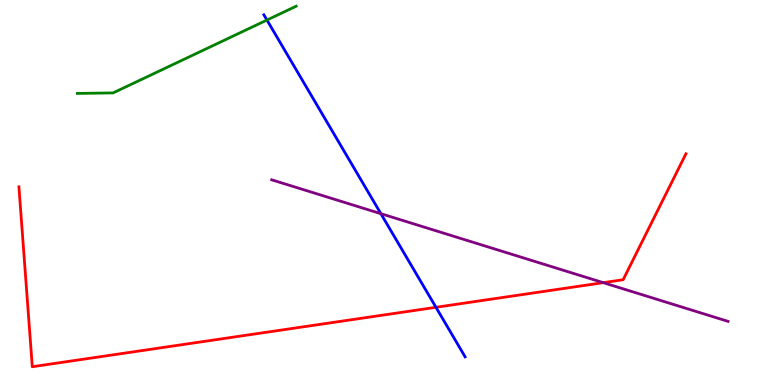[{'lines': ['blue', 'red'], 'intersections': [{'x': 5.63, 'y': 2.02}]}, {'lines': ['green', 'red'], 'intersections': []}, {'lines': ['purple', 'red'], 'intersections': [{'x': 7.78, 'y': 2.66}]}, {'lines': ['blue', 'green'], 'intersections': [{'x': 3.44, 'y': 9.48}]}, {'lines': ['blue', 'purple'], 'intersections': [{'x': 4.91, 'y': 4.45}]}, {'lines': ['green', 'purple'], 'intersections': []}]